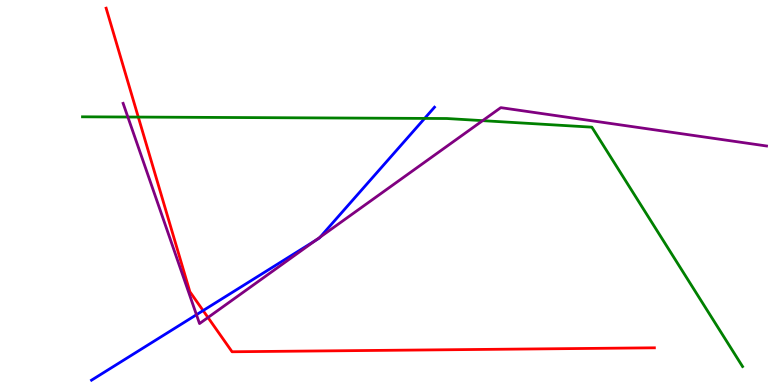[{'lines': ['blue', 'red'], 'intersections': [{'x': 2.62, 'y': 1.93}]}, {'lines': ['green', 'red'], 'intersections': [{'x': 1.78, 'y': 6.96}]}, {'lines': ['purple', 'red'], 'intersections': [{'x': 2.68, 'y': 1.75}]}, {'lines': ['blue', 'green'], 'intersections': [{'x': 5.48, 'y': 6.92}]}, {'lines': ['blue', 'purple'], 'intersections': [{'x': 2.53, 'y': 1.83}, {'x': 4.07, 'y': 3.75}, {'x': 4.13, 'y': 3.84}]}, {'lines': ['green', 'purple'], 'intersections': [{'x': 1.65, 'y': 6.96}, {'x': 6.23, 'y': 6.87}]}]